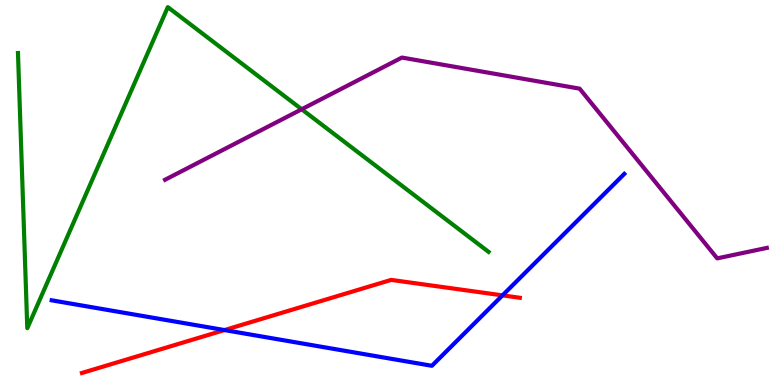[{'lines': ['blue', 'red'], 'intersections': [{'x': 2.9, 'y': 1.43}, {'x': 6.48, 'y': 2.33}]}, {'lines': ['green', 'red'], 'intersections': []}, {'lines': ['purple', 'red'], 'intersections': []}, {'lines': ['blue', 'green'], 'intersections': []}, {'lines': ['blue', 'purple'], 'intersections': []}, {'lines': ['green', 'purple'], 'intersections': [{'x': 3.89, 'y': 7.16}]}]